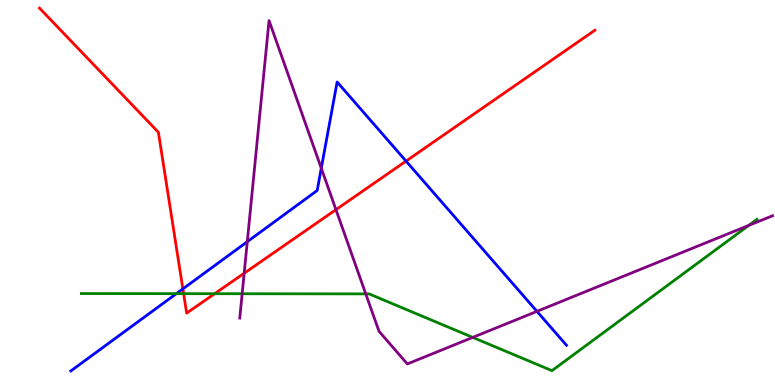[{'lines': ['blue', 'red'], 'intersections': [{'x': 2.36, 'y': 2.5}, {'x': 5.24, 'y': 5.82}]}, {'lines': ['green', 'red'], 'intersections': [{'x': 2.37, 'y': 2.37}, {'x': 2.77, 'y': 2.37}]}, {'lines': ['purple', 'red'], 'intersections': [{'x': 3.15, 'y': 2.9}, {'x': 4.33, 'y': 4.55}]}, {'lines': ['blue', 'green'], 'intersections': [{'x': 2.28, 'y': 2.37}]}, {'lines': ['blue', 'purple'], 'intersections': [{'x': 3.19, 'y': 3.72}, {'x': 4.15, 'y': 5.63}, {'x': 6.93, 'y': 1.91}]}, {'lines': ['green', 'purple'], 'intersections': [{'x': 3.12, 'y': 2.37}, {'x': 4.72, 'y': 2.37}, {'x': 6.1, 'y': 1.24}, {'x': 9.66, 'y': 4.14}]}]